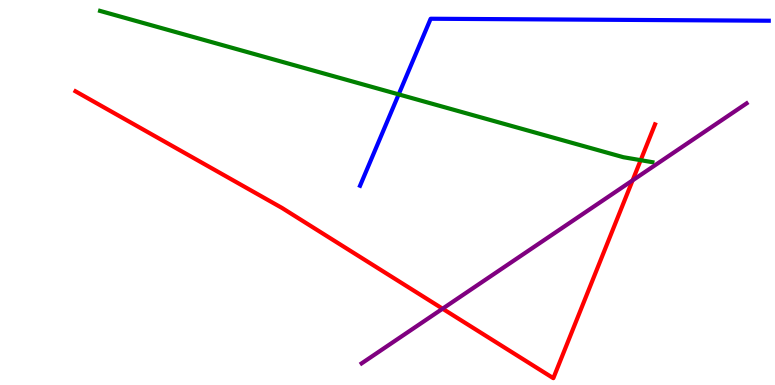[{'lines': ['blue', 'red'], 'intersections': []}, {'lines': ['green', 'red'], 'intersections': [{'x': 8.27, 'y': 5.84}]}, {'lines': ['purple', 'red'], 'intersections': [{'x': 5.71, 'y': 1.98}, {'x': 8.16, 'y': 5.31}]}, {'lines': ['blue', 'green'], 'intersections': [{'x': 5.14, 'y': 7.55}]}, {'lines': ['blue', 'purple'], 'intersections': []}, {'lines': ['green', 'purple'], 'intersections': []}]